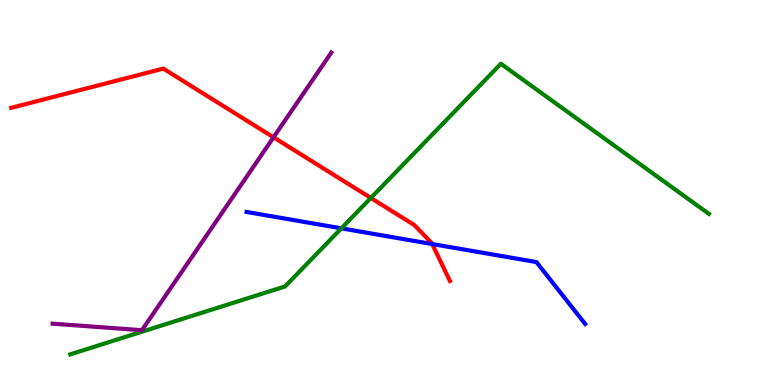[{'lines': ['blue', 'red'], 'intersections': [{'x': 5.58, 'y': 3.66}]}, {'lines': ['green', 'red'], 'intersections': [{'x': 4.78, 'y': 4.86}]}, {'lines': ['purple', 'red'], 'intersections': [{'x': 3.53, 'y': 6.43}]}, {'lines': ['blue', 'green'], 'intersections': [{'x': 4.4, 'y': 4.07}]}, {'lines': ['blue', 'purple'], 'intersections': []}, {'lines': ['green', 'purple'], 'intersections': []}]